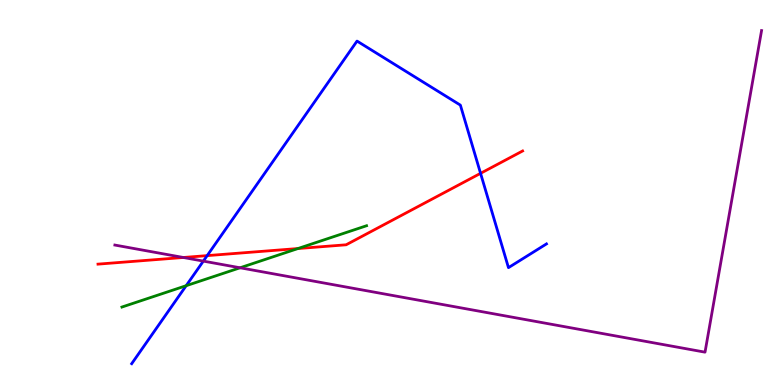[{'lines': ['blue', 'red'], 'intersections': [{'x': 2.67, 'y': 3.36}, {'x': 6.2, 'y': 5.5}]}, {'lines': ['green', 'red'], 'intersections': [{'x': 3.84, 'y': 3.54}]}, {'lines': ['purple', 'red'], 'intersections': [{'x': 2.37, 'y': 3.31}]}, {'lines': ['blue', 'green'], 'intersections': [{'x': 2.4, 'y': 2.58}]}, {'lines': ['blue', 'purple'], 'intersections': [{'x': 2.62, 'y': 3.22}]}, {'lines': ['green', 'purple'], 'intersections': [{'x': 3.1, 'y': 3.04}]}]